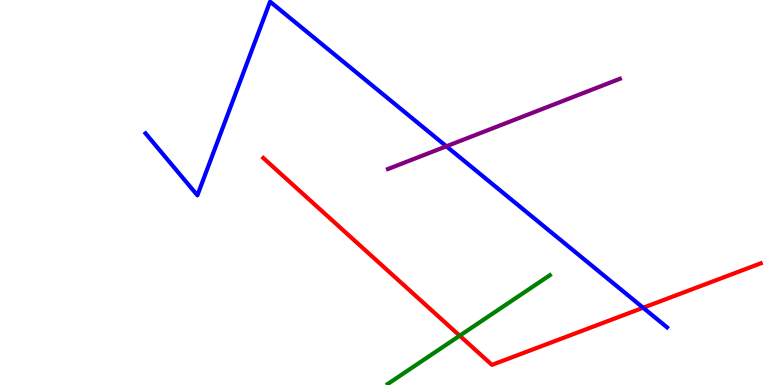[{'lines': ['blue', 'red'], 'intersections': [{'x': 8.3, 'y': 2.01}]}, {'lines': ['green', 'red'], 'intersections': [{'x': 5.93, 'y': 1.28}]}, {'lines': ['purple', 'red'], 'intersections': []}, {'lines': ['blue', 'green'], 'intersections': []}, {'lines': ['blue', 'purple'], 'intersections': [{'x': 5.76, 'y': 6.2}]}, {'lines': ['green', 'purple'], 'intersections': []}]